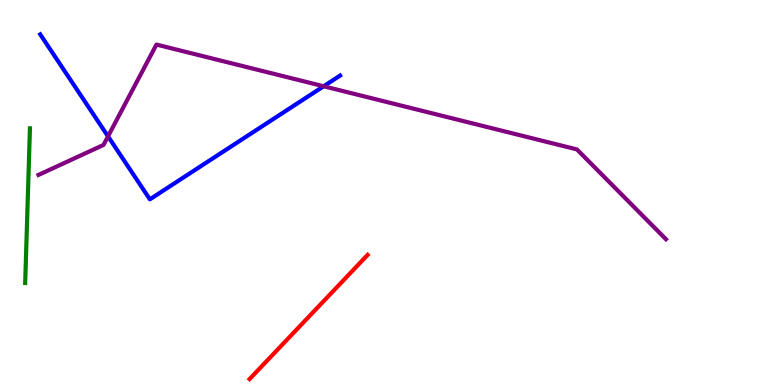[{'lines': ['blue', 'red'], 'intersections': []}, {'lines': ['green', 'red'], 'intersections': []}, {'lines': ['purple', 'red'], 'intersections': []}, {'lines': ['blue', 'green'], 'intersections': []}, {'lines': ['blue', 'purple'], 'intersections': [{'x': 1.39, 'y': 6.46}, {'x': 4.18, 'y': 7.76}]}, {'lines': ['green', 'purple'], 'intersections': []}]